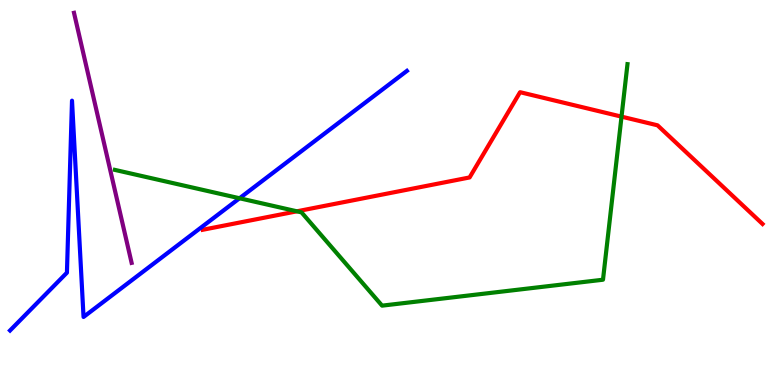[{'lines': ['blue', 'red'], 'intersections': []}, {'lines': ['green', 'red'], 'intersections': [{'x': 3.83, 'y': 4.51}, {'x': 8.02, 'y': 6.97}]}, {'lines': ['purple', 'red'], 'intersections': []}, {'lines': ['blue', 'green'], 'intersections': [{'x': 3.09, 'y': 4.85}]}, {'lines': ['blue', 'purple'], 'intersections': []}, {'lines': ['green', 'purple'], 'intersections': []}]